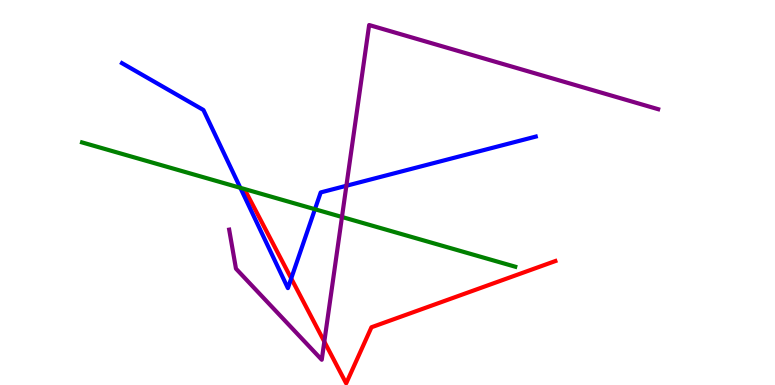[{'lines': ['blue', 'red'], 'intersections': [{'x': 3.76, 'y': 2.77}]}, {'lines': ['green', 'red'], 'intersections': []}, {'lines': ['purple', 'red'], 'intersections': [{'x': 4.18, 'y': 1.13}]}, {'lines': ['blue', 'green'], 'intersections': [{'x': 3.1, 'y': 5.12}, {'x': 4.06, 'y': 4.57}]}, {'lines': ['blue', 'purple'], 'intersections': [{'x': 4.47, 'y': 5.18}]}, {'lines': ['green', 'purple'], 'intersections': [{'x': 4.41, 'y': 4.36}]}]